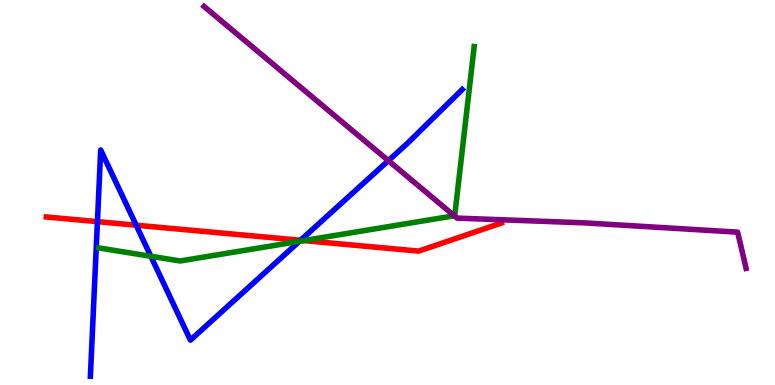[{'lines': ['blue', 'red'], 'intersections': [{'x': 1.26, 'y': 4.24}, {'x': 1.76, 'y': 4.15}, {'x': 3.88, 'y': 3.76}]}, {'lines': ['green', 'red'], 'intersections': [{'x': 3.92, 'y': 3.75}]}, {'lines': ['purple', 'red'], 'intersections': []}, {'lines': ['blue', 'green'], 'intersections': [{'x': 1.95, 'y': 3.34}, {'x': 3.86, 'y': 3.73}]}, {'lines': ['blue', 'purple'], 'intersections': [{'x': 5.01, 'y': 5.83}]}, {'lines': ['green', 'purple'], 'intersections': [{'x': 5.86, 'y': 4.4}]}]